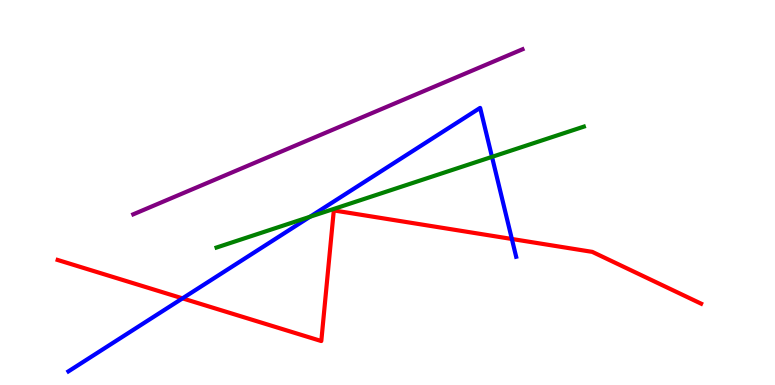[{'lines': ['blue', 'red'], 'intersections': [{'x': 2.35, 'y': 2.25}, {'x': 6.6, 'y': 3.79}]}, {'lines': ['green', 'red'], 'intersections': []}, {'lines': ['purple', 'red'], 'intersections': []}, {'lines': ['blue', 'green'], 'intersections': [{'x': 4.0, 'y': 4.37}, {'x': 6.35, 'y': 5.93}]}, {'lines': ['blue', 'purple'], 'intersections': []}, {'lines': ['green', 'purple'], 'intersections': []}]